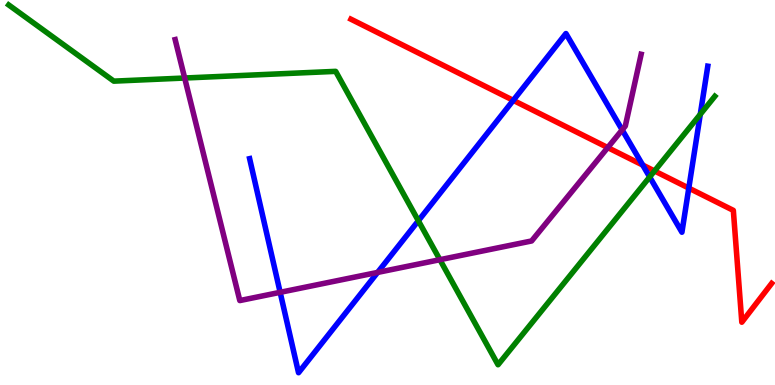[{'lines': ['blue', 'red'], 'intersections': [{'x': 6.62, 'y': 7.39}, {'x': 8.29, 'y': 5.71}, {'x': 8.89, 'y': 5.11}]}, {'lines': ['green', 'red'], 'intersections': [{'x': 8.45, 'y': 5.56}]}, {'lines': ['purple', 'red'], 'intersections': [{'x': 7.84, 'y': 6.17}]}, {'lines': ['blue', 'green'], 'intersections': [{'x': 5.4, 'y': 4.27}, {'x': 8.38, 'y': 5.4}, {'x': 9.04, 'y': 7.03}]}, {'lines': ['blue', 'purple'], 'intersections': [{'x': 3.61, 'y': 2.41}, {'x': 4.87, 'y': 2.92}, {'x': 8.03, 'y': 6.63}]}, {'lines': ['green', 'purple'], 'intersections': [{'x': 2.38, 'y': 7.97}, {'x': 5.68, 'y': 3.25}]}]